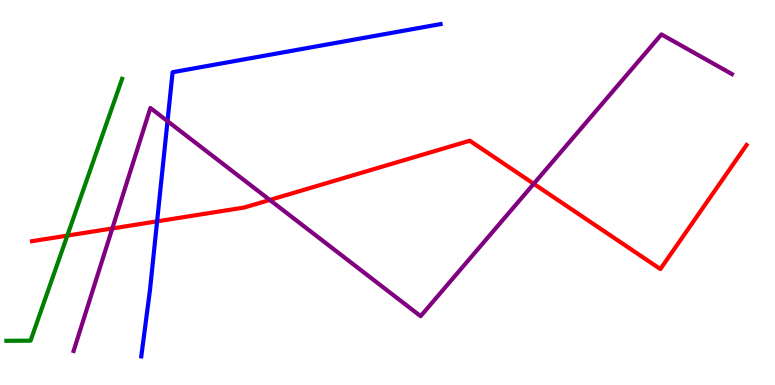[{'lines': ['blue', 'red'], 'intersections': [{'x': 2.03, 'y': 4.25}]}, {'lines': ['green', 'red'], 'intersections': [{'x': 0.868, 'y': 3.88}]}, {'lines': ['purple', 'red'], 'intersections': [{'x': 1.45, 'y': 4.07}, {'x': 3.48, 'y': 4.81}, {'x': 6.89, 'y': 5.23}]}, {'lines': ['blue', 'green'], 'intersections': []}, {'lines': ['blue', 'purple'], 'intersections': [{'x': 2.16, 'y': 6.85}]}, {'lines': ['green', 'purple'], 'intersections': []}]